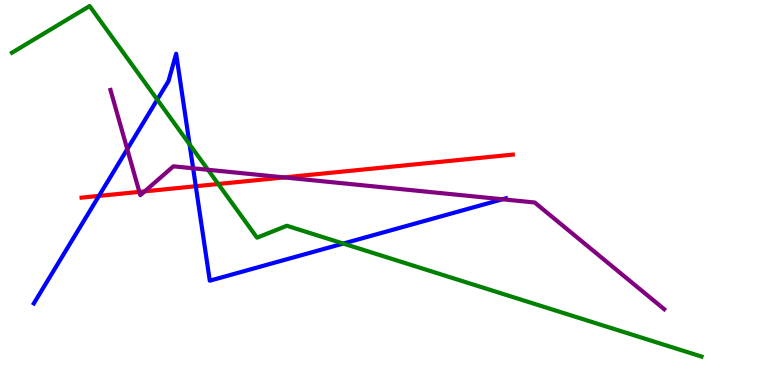[{'lines': ['blue', 'red'], 'intersections': [{'x': 1.28, 'y': 4.91}, {'x': 2.53, 'y': 5.16}]}, {'lines': ['green', 'red'], 'intersections': [{'x': 2.82, 'y': 5.22}]}, {'lines': ['purple', 'red'], 'intersections': [{'x': 1.8, 'y': 5.02}, {'x': 1.87, 'y': 5.03}, {'x': 3.67, 'y': 5.39}]}, {'lines': ['blue', 'green'], 'intersections': [{'x': 2.03, 'y': 7.41}, {'x': 2.45, 'y': 6.25}, {'x': 4.43, 'y': 3.67}]}, {'lines': ['blue', 'purple'], 'intersections': [{'x': 1.64, 'y': 6.12}, {'x': 2.49, 'y': 5.63}, {'x': 6.48, 'y': 4.82}]}, {'lines': ['green', 'purple'], 'intersections': [{'x': 2.68, 'y': 5.59}]}]